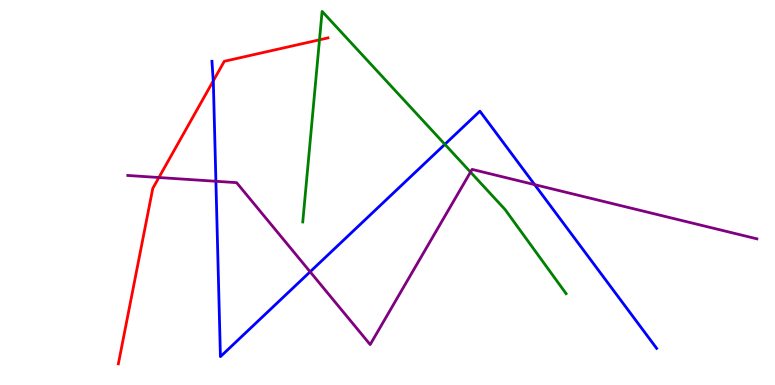[{'lines': ['blue', 'red'], 'intersections': [{'x': 2.75, 'y': 7.9}]}, {'lines': ['green', 'red'], 'intersections': [{'x': 4.12, 'y': 8.97}]}, {'lines': ['purple', 'red'], 'intersections': [{'x': 2.05, 'y': 5.39}]}, {'lines': ['blue', 'green'], 'intersections': [{'x': 5.74, 'y': 6.25}]}, {'lines': ['blue', 'purple'], 'intersections': [{'x': 2.79, 'y': 5.29}, {'x': 4.0, 'y': 2.94}, {'x': 6.9, 'y': 5.2}]}, {'lines': ['green', 'purple'], 'intersections': [{'x': 6.07, 'y': 5.53}]}]